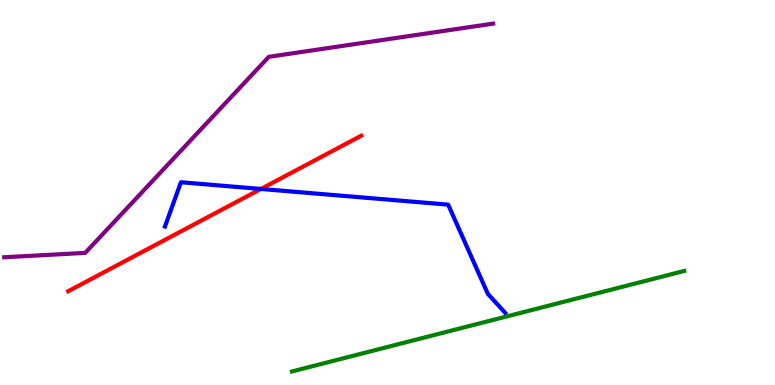[{'lines': ['blue', 'red'], 'intersections': [{'x': 3.37, 'y': 5.09}]}, {'lines': ['green', 'red'], 'intersections': []}, {'lines': ['purple', 'red'], 'intersections': []}, {'lines': ['blue', 'green'], 'intersections': []}, {'lines': ['blue', 'purple'], 'intersections': []}, {'lines': ['green', 'purple'], 'intersections': []}]